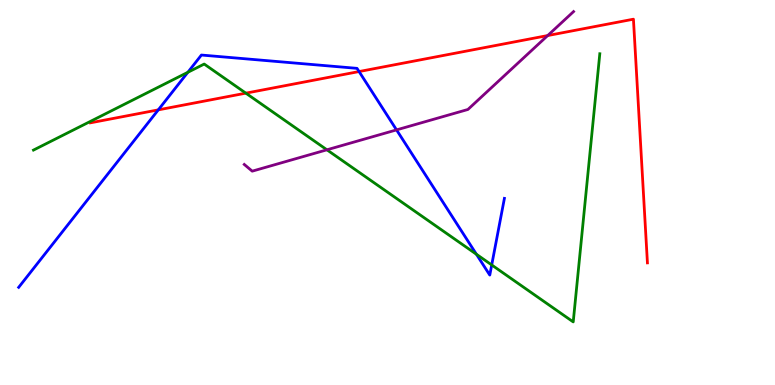[{'lines': ['blue', 'red'], 'intersections': [{'x': 2.04, 'y': 7.15}, {'x': 4.63, 'y': 8.14}]}, {'lines': ['green', 'red'], 'intersections': [{'x': 3.17, 'y': 7.58}]}, {'lines': ['purple', 'red'], 'intersections': [{'x': 7.07, 'y': 9.08}]}, {'lines': ['blue', 'green'], 'intersections': [{'x': 2.42, 'y': 8.12}, {'x': 6.15, 'y': 3.4}, {'x': 6.34, 'y': 3.12}]}, {'lines': ['blue', 'purple'], 'intersections': [{'x': 5.12, 'y': 6.63}]}, {'lines': ['green', 'purple'], 'intersections': [{'x': 4.22, 'y': 6.11}]}]